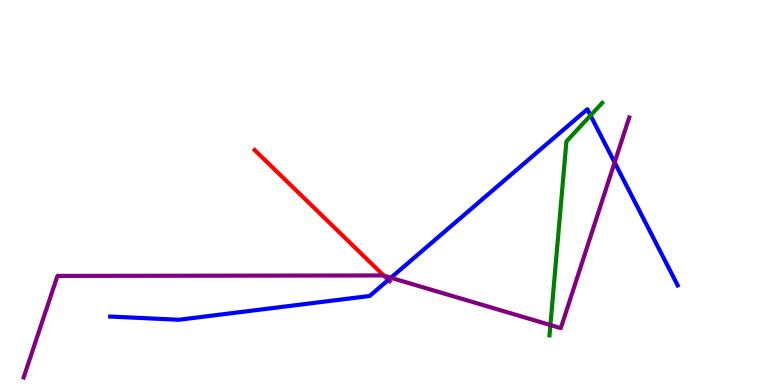[{'lines': ['blue', 'red'], 'intersections': [{'x': 5.01, 'y': 2.73}]}, {'lines': ['green', 'red'], 'intersections': []}, {'lines': ['purple', 'red'], 'intersections': [{'x': 4.95, 'y': 2.84}]}, {'lines': ['blue', 'green'], 'intersections': [{'x': 7.62, 'y': 7.0}]}, {'lines': ['blue', 'purple'], 'intersections': [{'x': 5.04, 'y': 2.78}, {'x': 7.93, 'y': 5.78}]}, {'lines': ['green', 'purple'], 'intersections': [{'x': 7.1, 'y': 1.56}]}]